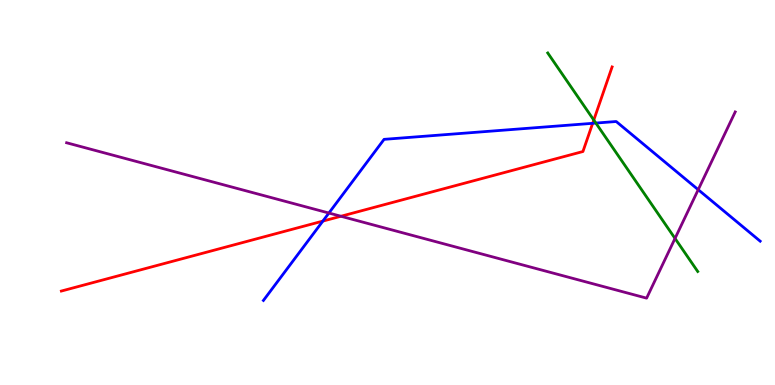[{'lines': ['blue', 'red'], 'intersections': [{'x': 4.17, 'y': 4.26}, {'x': 7.65, 'y': 6.8}]}, {'lines': ['green', 'red'], 'intersections': [{'x': 7.66, 'y': 6.88}]}, {'lines': ['purple', 'red'], 'intersections': [{'x': 4.4, 'y': 4.38}]}, {'lines': ['blue', 'green'], 'intersections': [{'x': 7.69, 'y': 6.8}]}, {'lines': ['blue', 'purple'], 'intersections': [{'x': 4.24, 'y': 4.47}, {'x': 9.01, 'y': 5.07}]}, {'lines': ['green', 'purple'], 'intersections': [{'x': 8.71, 'y': 3.81}]}]